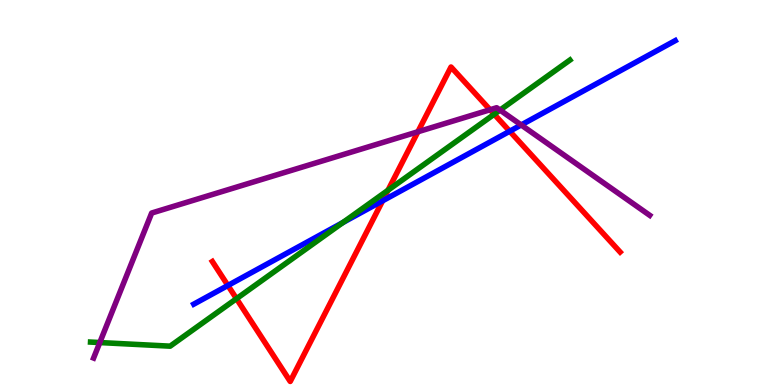[{'lines': ['blue', 'red'], 'intersections': [{'x': 2.94, 'y': 2.59}, {'x': 4.94, 'y': 4.78}, {'x': 6.58, 'y': 6.59}]}, {'lines': ['green', 'red'], 'intersections': [{'x': 3.05, 'y': 2.24}, {'x': 5.01, 'y': 5.06}, {'x': 6.38, 'y': 7.03}]}, {'lines': ['purple', 'red'], 'intersections': [{'x': 5.39, 'y': 6.58}, {'x': 6.32, 'y': 7.15}]}, {'lines': ['blue', 'green'], 'intersections': [{'x': 4.42, 'y': 4.22}]}, {'lines': ['blue', 'purple'], 'intersections': [{'x': 6.72, 'y': 6.75}]}, {'lines': ['green', 'purple'], 'intersections': [{'x': 1.29, 'y': 1.1}, {'x': 6.45, 'y': 7.14}]}]